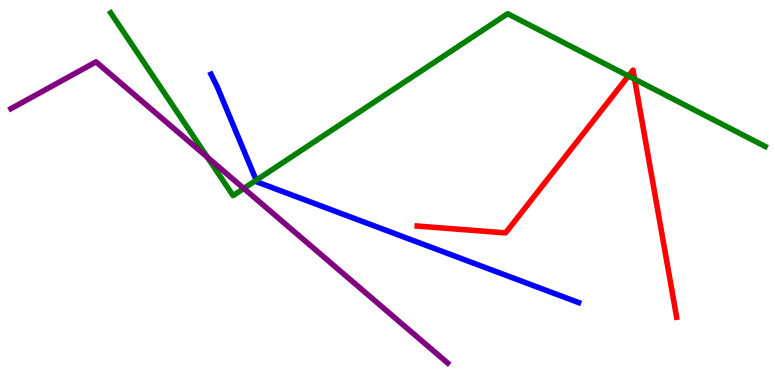[{'lines': ['blue', 'red'], 'intersections': []}, {'lines': ['green', 'red'], 'intersections': [{'x': 8.11, 'y': 8.03}, {'x': 8.19, 'y': 7.94}]}, {'lines': ['purple', 'red'], 'intersections': []}, {'lines': ['blue', 'green'], 'intersections': [{'x': 3.31, 'y': 5.32}]}, {'lines': ['blue', 'purple'], 'intersections': []}, {'lines': ['green', 'purple'], 'intersections': [{'x': 2.68, 'y': 5.92}, {'x': 3.15, 'y': 5.11}]}]